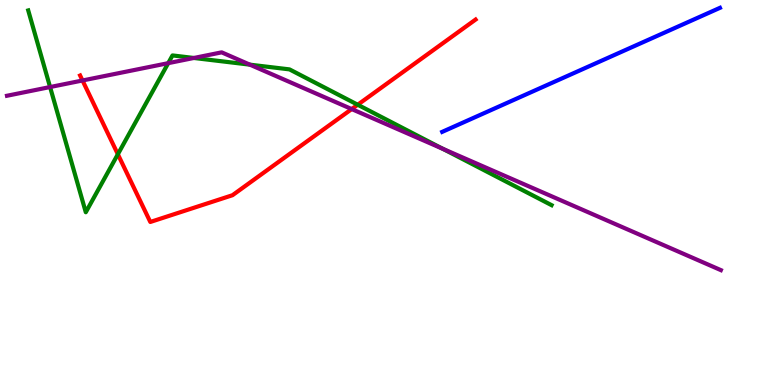[{'lines': ['blue', 'red'], 'intersections': []}, {'lines': ['green', 'red'], 'intersections': [{'x': 1.52, 'y': 5.99}, {'x': 4.62, 'y': 7.28}]}, {'lines': ['purple', 'red'], 'intersections': [{'x': 1.06, 'y': 7.91}, {'x': 4.54, 'y': 7.17}]}, {'lines': ['blue', 'green'], 'intersections': []}, {'lines': ['blue', 'purple'], 'intersections': []}, {'lines': ['green', 'purple'], 'intersections': [{'x': 0.646, 'y': 7.74}, {'x': 2.17, 'y': 8.36}, {'x': 2.5, 'y': 8.49}, {'x': 3.22, 'y': 8.32}, {'x': 5.71, 'y': 6.13}]}]